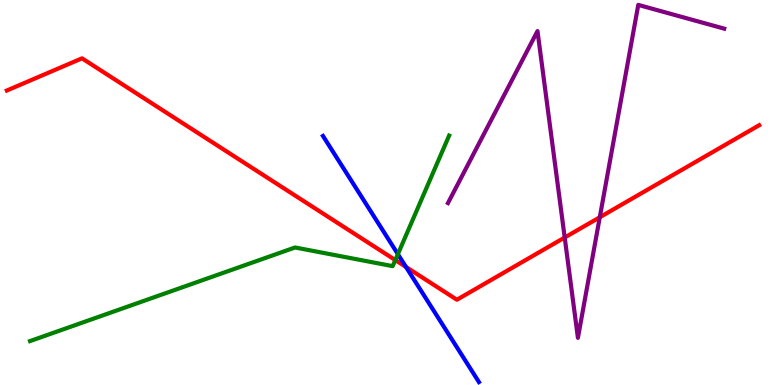[{'lines': ['blue', 'red'], 'intersections': [{'x': 5.24, 'y': 3.07}]}, {'lines': ['green', 'red'], 'intersections': [{'x': 5.1, 'y': 3.24}]}, {'lines': ['purple', 'red'], 'intersections': [{'x': 7.29, 'y': 3.83}, {'x': 7.74, 'y': 4.36}]}, {'lines': ['blue', 'green'], 'intersections': [{'x': 5.13, 'y': 3.4}]}, {'lines': ['blue', 'purple'], 'intersections': []}, {'lines': ['green', 'purple'], 'intersections': []}]